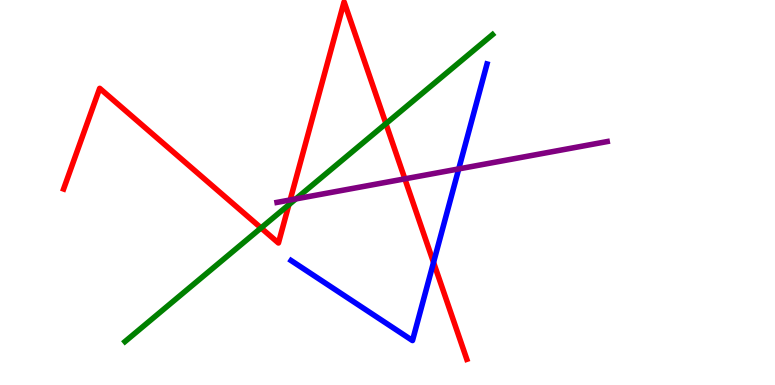[{'lines': ['blue', 'red'], 'intersections': [{'x': 5.59, 'y': 3.18}]}, {'lines': ['green', 'red'], 'intersections': [{'x': 3.37, 'y': 4.08}, {'x': 3.73, 'y': 4.68}, {'x': 4.98, 'y': 6.79}]}, {'lines': ['purple', 'red'], 'intersections': [{'x': 3.74, 'y': 4.81}, {'x': 5.22, 'y': 5.35}]}, {'lines': ['blue', 'green'], 'intersections': []}, {'lines': ['blue', 'purple'], 'intersections': [{'x': 5.92, 'y': 5.61}]}, {'lines': ['green', 'purple'], 'intersections': [{'x': 3.82, 'y': 4.83}]}]